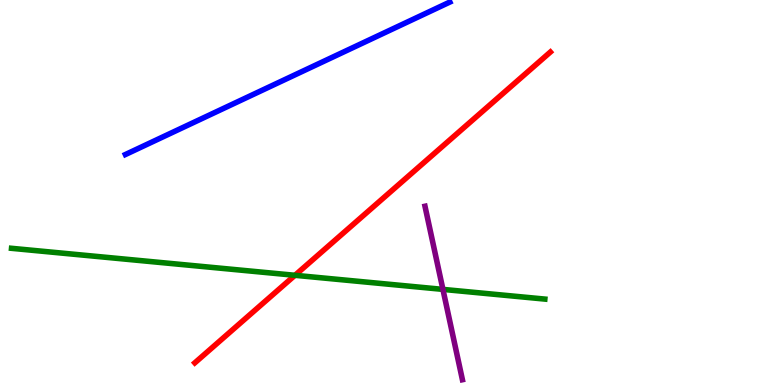[{'lines': ['blue', 'red'], 'intersections': []}, {'lines': ['green', 'red'], 'intersections': [{'x': 3.81, 'y': 2.85}]}, {'lines': ['purple', 'red'], 'intersections': []}, {'lines': ['blue', 'green'], 'intersections': []}, {'lines': ['blue', 'purple'], 'intersections': []}, {'lines': ['green', 'purple'], 'intersections': [{'x': 5.72, 'y': 2.48}]}]